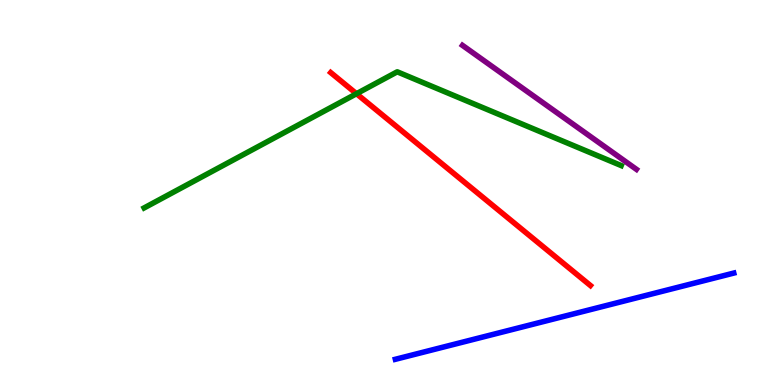[{'lines': ['blue', 'red'], 'intersections': []}, {'lines': ['green', 'red'], 'intersections': [{'x': 4.6, 'y': 7.57}]}, {'lines': ['purple', 'red'], 'intersections': []}, {'lines': ['blue', 'green'], 'intersections': []}, {'lines': ['blue', 'purple'], 'intersections': []}, {'lines': ['green', 'purple'], 'intersections': []}]